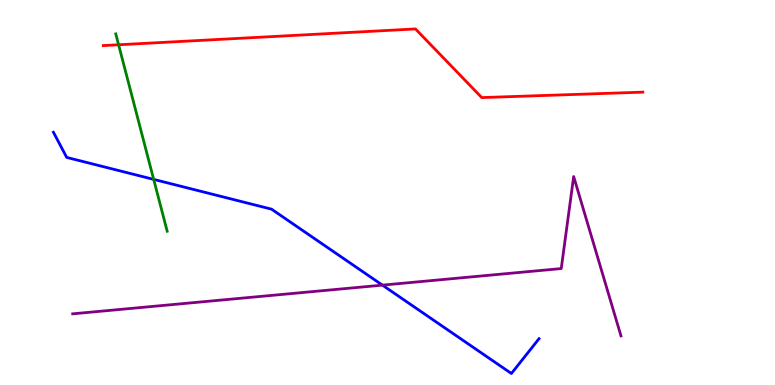[{'lines': ['blue', 'red'], 'intersections': []}, {'lines': ['green', 'red'], 'intersections': [{'x': 1.53, 'y': 8.84}]}, {'lines': ['purple', 'red'], 'intersections': []}, {'lines': ['blue', 'green'], 'intersections': [{'x': 1.98, 'y': 5.34}]}, {'lines': ['blue', 'purple'], 'intersections': [{'x': 4.93, 'y': 2.59}]}, {'lines': ['green', 'purple'], 'intersections': []}]